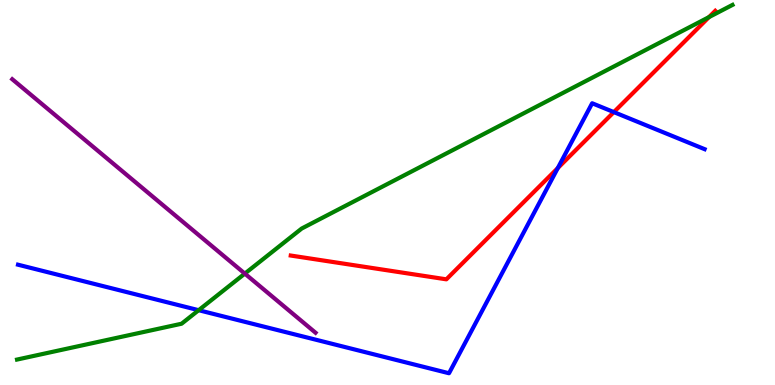[{'lines': ['blue', 'red'], 'intersections': [{'x': 7.2, 'y': 5.63}, {'x': 7.92, 'y': 7.09}]}, {'lines': ['green', 'red'], 'intersections': [{'x': 9.15, 'y': 9.56}]}, {'lines': ['purple', 'red'], 'intersections': []}, {'lines': ['blue', 'green'], 'intersections': [{'x': 2.56, 'y': 1.94}]}, {'lines': ['blue', 'purple'], 'intersections': []}, {'lines': ['green', 'purple'], 'intersections': [{'x': 3.16, 'y': 2.89}]}]